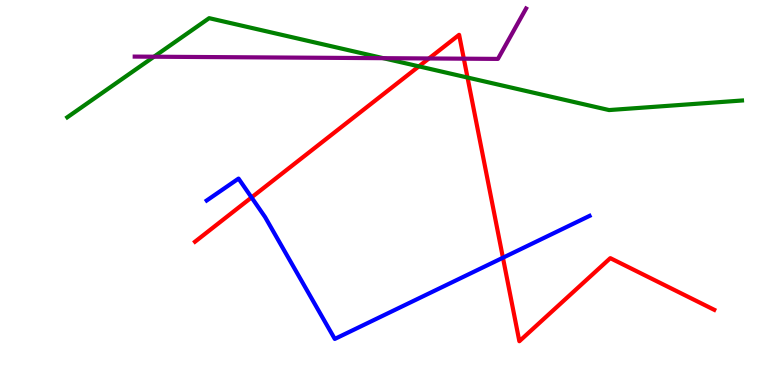[{'lines': ['blue', 'red'], 'intersections': [{'x': 3.25, 'y': 4.87}, {'x': 6.49, 'y': 3.31}]}, {'lines': ['green', 'red'], 'intersections': [{'x': 5.4, 'y': 8.28}, {'x': 6.03, 'y': 7.99}]}, {'lines': ['purple', 'red'], 'intersections': [{'x': 5.53, 'y': 8.48}, {'x': 5.98, 'y': 8.48}]}, {'lines': ['blue', 'green'], 'intersections': []}, {'lines': ['blue', 'purple'], 'intersections': []}, {'lines': ['green', 'purple'], 'intersections': [{'x': 1.99, 'y': 8.53}, {'x': 4.95, 'y': 8.49}]}]